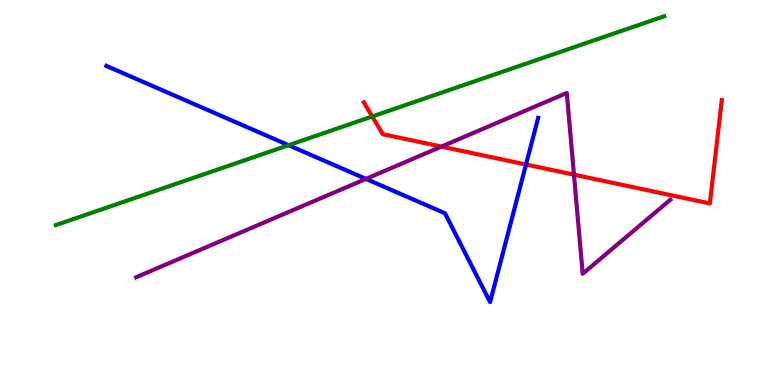[{'lines': ['blue', 'red'], 'intersections': [{'x': 6.79, 'y': 5.73}]}, {'lines': ['green', 'red'], 'intersections': [{'x': 4.8, 'y': 6.97}]}, {'lines': ['purple', 'red'], 'intersections': [{'x': 5.7, 'y': 6.19}, {'x': 7.41, 'y': 5.46}]}, {'lines': ['blue', 'green'], 'intersections': [{'x': 3.72, 'y': 6.23}]}, {'lines': ['blue', 'purple'], 'intersections': [{'x': 4.72, 'y': 5.35}]}, {'lines': ['green', 'purple'], 'intersections': []}]